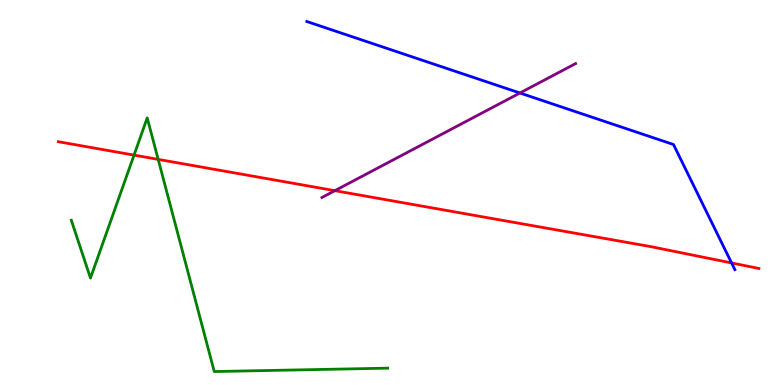[{'lines': ['blue', 'red'], 'intersections': [{'x': 9.44, 'y': 3.17}]}, {'lines': ['green', 'red'], 'intersections': [{'x': 1.73, 'y': 5.97}, {'x': 2.04, 'y': 5.86}]}, {'lines': ['purple', 'red'], 'intersections': [{'x': 4.32, 'y': 5.05}]}, {'lines': ['blue', 'green'], 'intersections': []}, {'lines': ['blue', 'purple'], 'intersections': [{'x': 6.71, 'y': 7.58}]}, {'lines': ['green', 'purple'], 'intersections': []}]